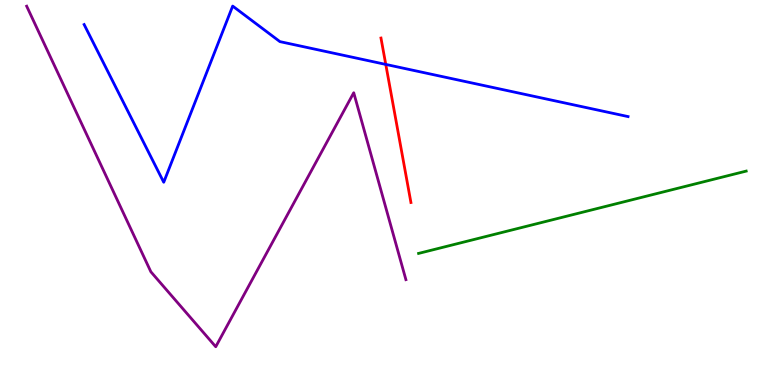[{'lines': ['blue', 'red'], 'intersections': [{'x': 4.98, 'y': 8.33}]}, {'lines': ['green', 'red'], 'intersections': []}, {'lines': ['purple', 'red'], 'intersections': []}, {'lines': ['blue', 'green'], 'intersections': []}, {'lines': ['blue', 'purple'], 'intersections': []}, {'lines': ['green', 'purple'], 'intersections': []}]